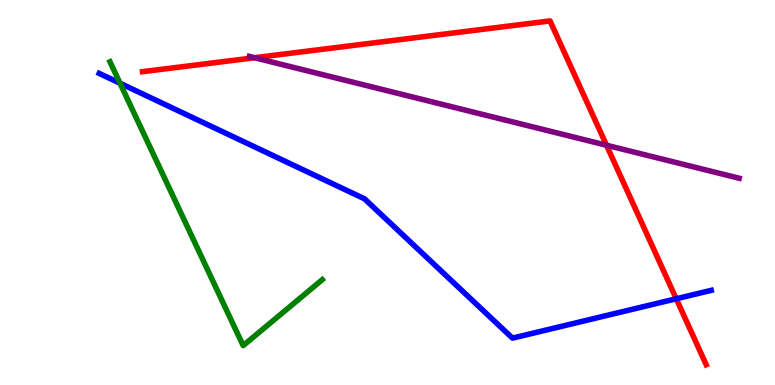[{'lines': ['blue', 'red'], 'intersections': [{'x': 8.73, 'y': 2.24}]}, {'lines': ['green', 'red'], 'intersections': []}, {'lines': ['purple', 'red'], 'intersections': [{'x': 3.29, 'y': 8.5}, {'x': 7.83, 'y': 6.23}]}, {'lines': ['blue', 'green'], 'intersections': [{'x': 1.55, 'y': 7.84}]}, {'lines': ['blue', 'purple'], 'intersections': []}, {'lines': ['green', 'purple'], 'intersections': []}]